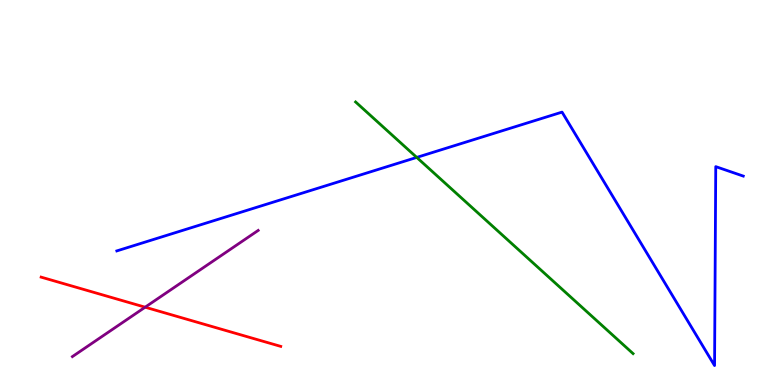[{'lines': ['blue', 'red'], 'intersections': []}, {'lines': ['green', 'red'], 'intersections': []}, {'lines': ['purple', 'red'], 'intersections': [{'x': 1.87, 'y': 2.02}]}, {'lines': ['blue', 'green'], 'intersections': [{'x': 5.38, 'y': 5.91}]}, {'lines': ['blue', 'purple'], 'intersections': []}, {'lines': ['green', 'purple'], 'intersections': []}]